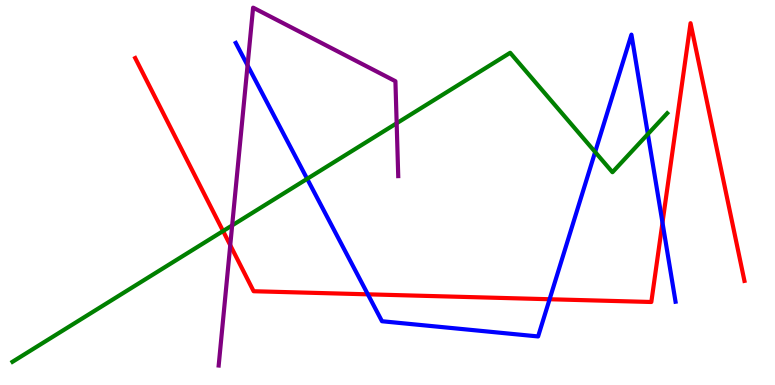[{'lines': ['blue', 'red'], 'intersections': [{'x': 4.75, 'y': 2.36}, {'x': 7.09, 'y': 2.23}, {'x': 8.55, 'y': 4.22}]}, {'lines': ['green', 'red'], 'intersections': [{'x': 2.88, 'y': 4.0}]}, {'lines': ['purple', 'red'], 'intersections': [{'x': 2.97, 'y': 3.63}]}, {'lines': ['blue', 'green'], 'intersections': [{'x': 3.96, 'y': 5.36}, {'x': 7.68, 'y': 6.05}, {'x': 8.36, 'y': 6.52}]}, {'lines': ['blue', 'purple'], 'intersections': [{'x': 3.19, 'y': 8.3}]}, {'lines': ['green', 'purple'], 'intersections': [{'x': 3.0, 'y': 4.15}, {'x': 5.12, 'y': 6.8}]}]